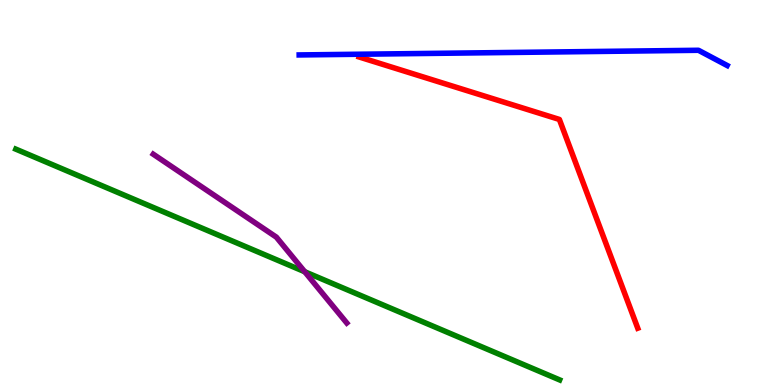[{'lines': ['blue', 'red'], 'intersections': []}, {'lines': ['green', 'red'], 'intersections': []}, {'lines': ['purple', 'red'], 'intersections': []}, {'lines': ['blue', 'green'], 'intersections': []}, {'lines': ['blue', 'purple'], 'intersections': []}, {'lines': ['green', 'purple'], 'intersections': [{'x': 3.93, 'y': 2.94}]}]